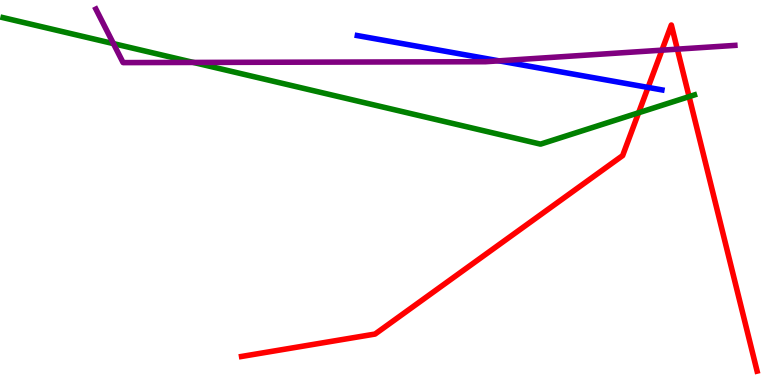[{'lines': ['blue', 'red'], 'intersections': [{'x': 8.36, 'y': 7.73}]}, {'lines': ['green', 'red'], 'intersections': [{'x': 8.24, 'y': 7.07}, {'x': 8.89, 'y': 7.49}]}, {'lines': ['purple', 'red'], 'intersections': [{'x': 8.54, 'y': 8.7}, {'x': 8.74, 'y': 8.72}]}, {'lines': ['blue', 'green'], 'intersections': []}, {'lines': ['blue', 'purple'], 'intersections': [{'x': 6.44, 'y': 8.42}]}, {'lines': ['green', 'purple'], 'intersections': [{'x': 1.46, 'y': 8.87}, {'x': 2.5, 'y': 8.38}]}]